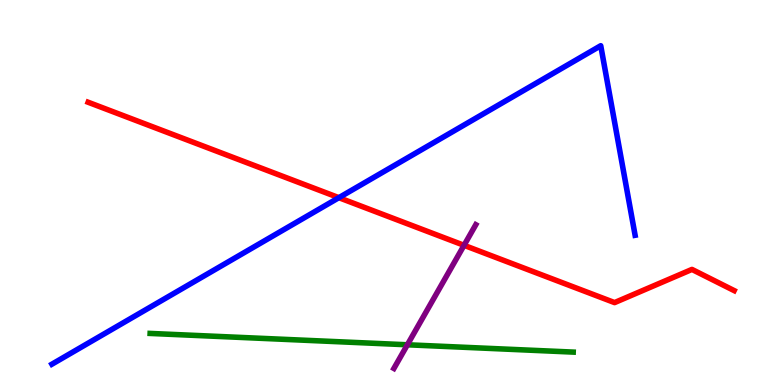[{'lines': ['blue', 'red'], 'intersections': [{'x': 4.37, 'y': 4.87}]}, {'lines': ['green', 'red'], 'intersections': []}, {'lines': ['purple', 'red'], 'intersections': [{'x': 5.99, 'y': 3.63}]}, {'lines': ['blue', 'green'], 'intersections': []}, {'lines': ['blue', 'purple'], 'intersections': []}, {'lines': ['green', 'purple'], 'intersections': [{'x': 5.26, 'y': 1.04}]}]